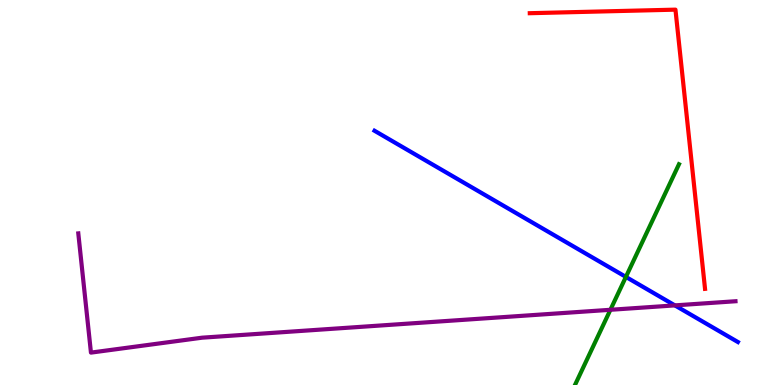[{'lines': ['blue', 'red'], 'intersections': []}, {'lines': ['green', 'red'], 'intersections': []}, {'lines': ['purple', 'red'], 'intersections': []}, {'lines': ['blue', 'green'], 'intersections': [{'x': 8.08, 'y': 2.81}]}, {'lines': ['blue', 'purple'], 'intersections': [{'x': 8.71, 'y': 2.07}]}, {'lines': ['green', 'purple'], 'intersections': [{'x': 7.88, 'y': 1.95}]}]